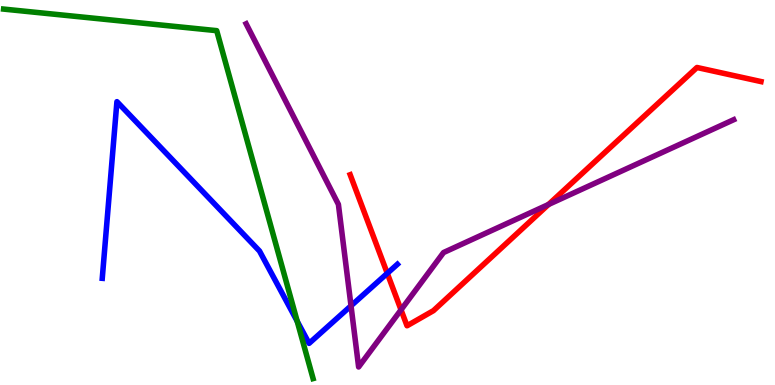[{'lines': ['blue', 'red'], 'intersections': [{'x': 5.0, 'y': 2.9}]}, {'lines': ['green', 'red'], 'intersections': []}, {'lines': ['purple', 'red'], 'intersections': [{'x': 5.17, 'y': 1.95}, {'x': 7.08, 'y': 4.69}]}, {'lines': ['blue', 'green'], 'intersections': [{'x': 3.83, 'y': 1.66}]}, {'lines': ['blue', 'purple'], 'intersections': [{'x': 4.53, 'y': 2.06}]}, {'lines': ['green', 'purple'], 'intersections': []}]